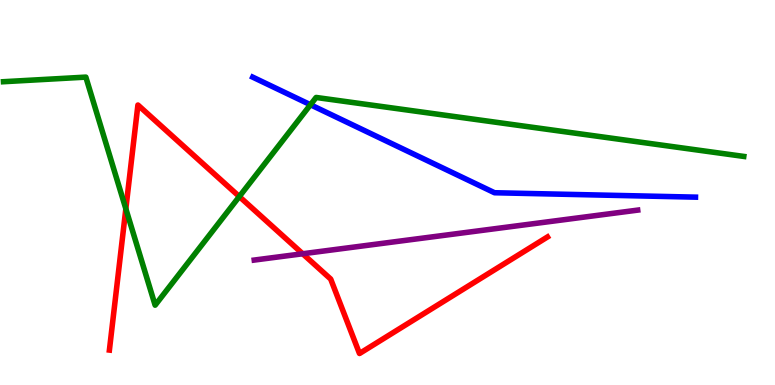[{'lines': ['blue', 'red'], 'intersections': []}, {'lines': ['green', 'red'], 'intersections': [{'x': 1.62, 'y': 4.58}, {'x': 3.09, 'y': 4.89}]}, {'lines': ['purple', 'red'], 'intersections': [{'x': 3.91, 'y': 3.41}]}, {'lines': ['blue', 'green'], 'intersections': [{'x': 4.01, 'y': 7.28}]}, {'lines': ['blue', 'purple'], 'intersections': []}, {'lines': ['green', 'purple'], 'intersections': []}]